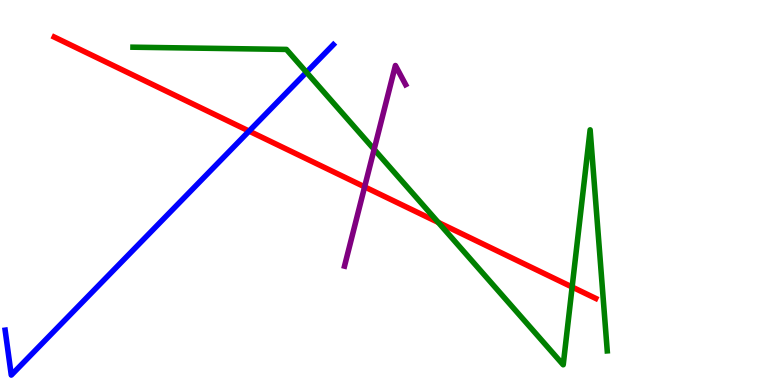[{'lines': ['blue', 'red'], 'intersections': [{'x': 3.21, 'y': 6.59}]}, {'lines': ['green', 'red'], 'intersections': [{'x': 5.65, 'y': 4.22}, {'x': 7.38, 'y': 2.54}]}, {'lines': ['purple', 'red'], 'intersections': [{'x': 4.7, 'y': 5.15}]}, {'lines': ['blue', 'green'], 'intersections': [{'x': 3.95, 'y': 8.12}]}, {'lines': ['blue', 'purple'], 'intersections': []}, {'lines': ['green', 'purple'], 'intersections': [{'x': 4.83, 'y': 6.12}]}]